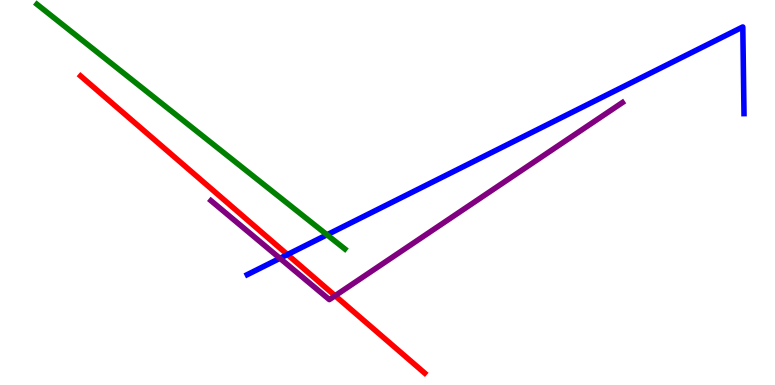[{'lines': ['blue', 'red'], 'intersections': [{'x': 3.71, 'y': 3.39}]}, {'lines': ['green', 'red'], 'intersections': []}, {'lines': ['purple', 'red'], 'intersections': [{'x': 4.32, 'y': 2.32}]}, {'lines': ['blue', 'green'], 'intersections': [{'x': 4.22, 'y': 3.9}]}, {'lines': ['blue', 'purple'], 'intersections': [{'x': 3.61, 'y': 3.29}]}, {'lines': ['green', 'purple'], 'intersections': []}]